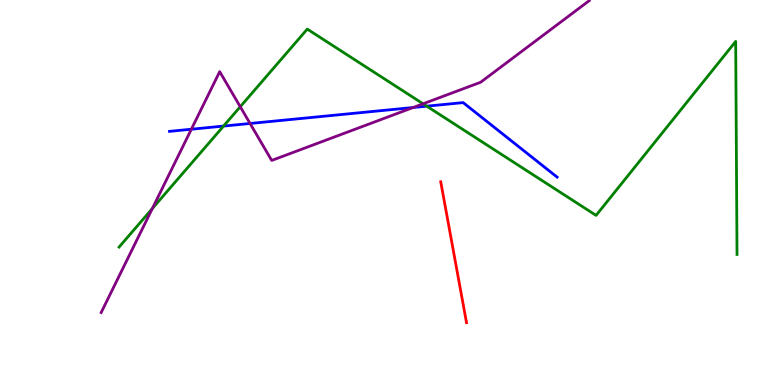[{'lines': ['blue', 'red'], 'intersections': []}, {'lines': ['green', 'red'], 'intersections': []}, {'lines': ['purple', 'red'], 'intersections': []}, {'lines': ['blue', 'green'], 'intersections': [{'x': 2.88, 'y': 6.73}, {'x': 5.51, 'y': 7.24}]}, {'lines': ['blue', 'purple'], 'intersections': [{'x': 2.47, 'y': 6.64}, {'x': 3.23, 'y': 6.79}, {'x': 5.33, 'y': 7.21}]}, {'lines': ['green', 'purple'], 'intersections': [{'x': 1.97, 'y': 4.58}, {'x': 3.1, 'y': 7.23}, {'x': 5.46, 'y': 7.3}]}]